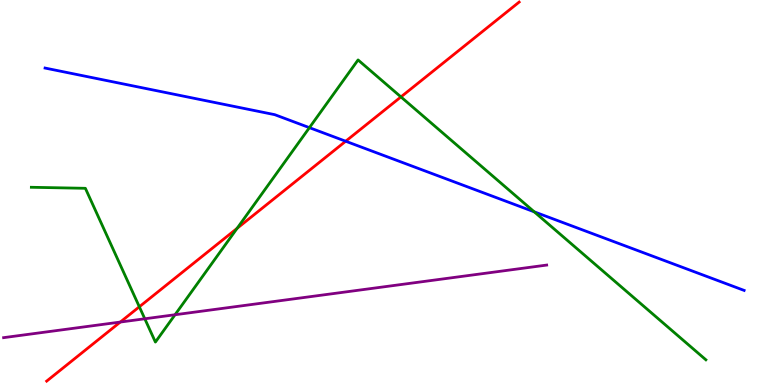[{'lines': ['blue', 'red'], 'intersections': [{'x': 4.46, 'y': 6.33}]}, {'lines': ['green', 'red'], 'intersections': [{'x': 1.8, 'y': 2.03}, {'x': 3.06, 'y': 4.07}, {'x': 5.17, 'y': 7.48}]}, {'lines': ['purple', 'red'], 'intersections': [{'x': 1.55, 'y': 1.63}]}, {'lines': ['blue', 'green'], 'intersections': [{'x': 3.99, 'y': 6.68}, {'x': 6.89, 'y': 4.5}]}, {'lines': ['blue', 'purple'], 'intersections': []}, {'lines': ['green', 'purple'], 'intersections': [{'x': 1.87, 'y': 1.72}, {'x': 2.26, 'y': 1.82}]}]